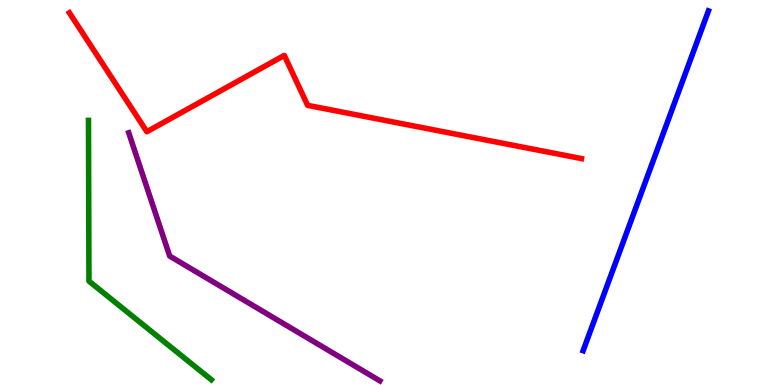[{'lines': ['blue', 'red'], 'intersections': []}, {'lines': ['green', 'red'], 'intersections': []}, {'lines': ['purple', 'red'], 'intersections': []}, {'lines': ['blue', 'green'], 'intersections': []}, {'lines': ['blue', 'purple'], 'intersections': []}, {'lines': ['green', 'purple'], 'intersections': []}]